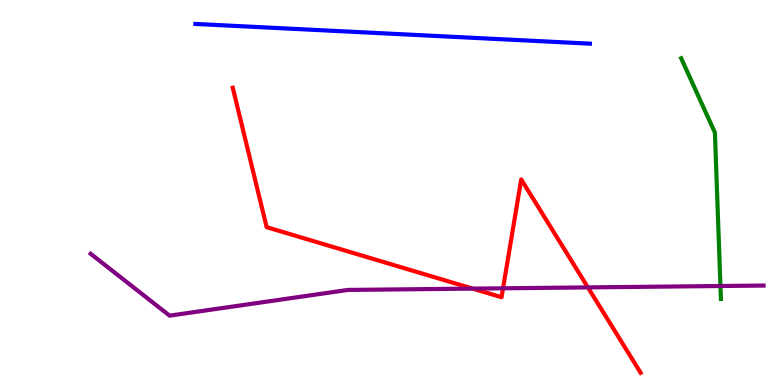[{'lines': ['blue', 'red'], 'intersections': []}, {'lines': ['green', 'red'], 'intersections': []}, {'lines': ['purple', 'red'], 'intersections': [{'x': 6.1, 'y': 2.5}, {'x': 6.49, 'y': 2.51}, {'x': 7.59, 'y': 2.54}]}, {'lines': ['blue', 'green'], 'intersections': []}, {'lines': ['blue', 'purple'], 'intersections': []}, {'lines': ['green', 'purple'], 'intersections': [{'x': 9.3, 'y': 2.57}]}]